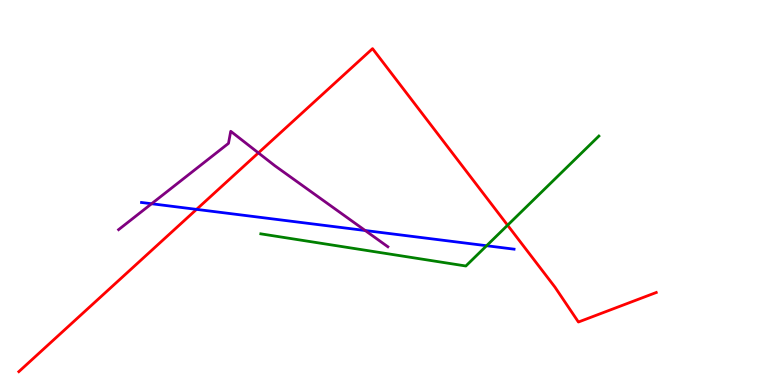[{'lines': ['blue', 'red'], 'intersections': [{'x': 2.54, 'y': 4.56}]}, {'lines': ['green', 'red'], 'intersections': [{'x': 6.55, 'y': 4.15}]}, {'lines': ['purple', 'red'], 'intersections': [{'x': 3.33, 'y': 6.03}]}, {'lines': ['blue', 'green'], 'intersections': [{'x': 6.28, 'y': 3.62}]}, {'lines': ['blue', 'purple'], 'intersections': [{'x': 1.96, 'y': 4.71}, {'x': 4.71, 'y': 4.01}]}, {'lines': ['green', 'purple'], 'intersections': []}]